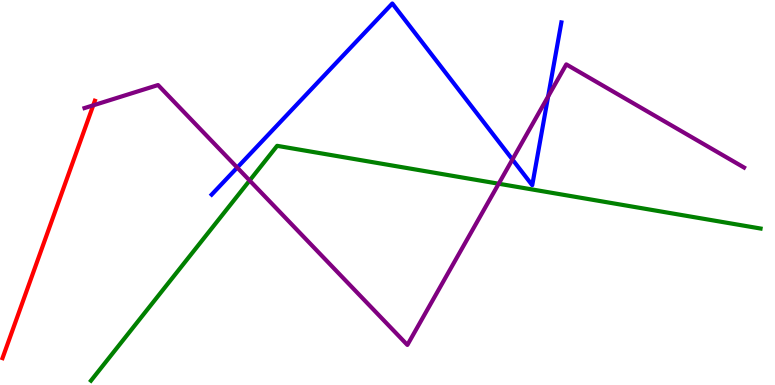[{'lines': ['blue', 'red'], 'intersections': []}, {'lines': ['green', 'red'], 'intersections': []}, {'lines': ['purple', 'red'], 'intersections': [{'x': 1.2, 'y': 7.26}]}, {'lines': ['blue', 'green'], 'intersections': []}, {'lines': ['blue', 'purple'], 'intersections': [{'x': 3.06, 'y': 5.65}, {'x': 6.61, 'y': 5.86}, {'x': 7.07, 'y': 7.49}]}, {'lines': ['green', 'purple'], 'intersections': [{'x': 3.22, 'y': 5.31}, {'x': 6.43, 'y': 5.23}]}]